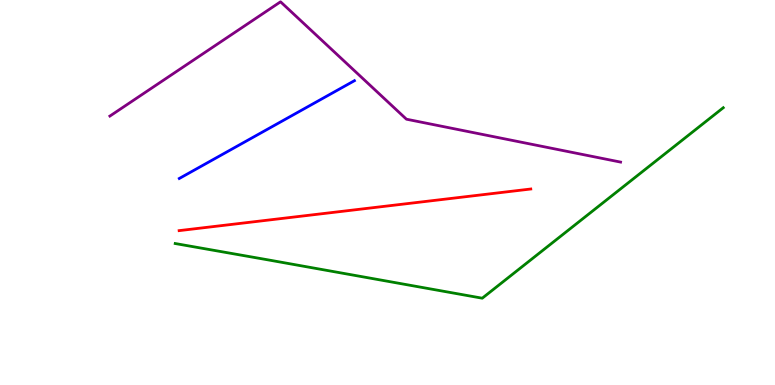[{'lines': ['blue', 'red'], 'intersections': []}, {'lines': ['green', 'red'], 'intersections': []}, {'lines': ['purple', 'red'], 'intersections': []}, {'lines': ['blue', 'green'], 'intersections': []}, {'lines': ['blue', 'purple'], 'intersections': []}, {'lines': ['green', 'purple'], 'intersections': []}]